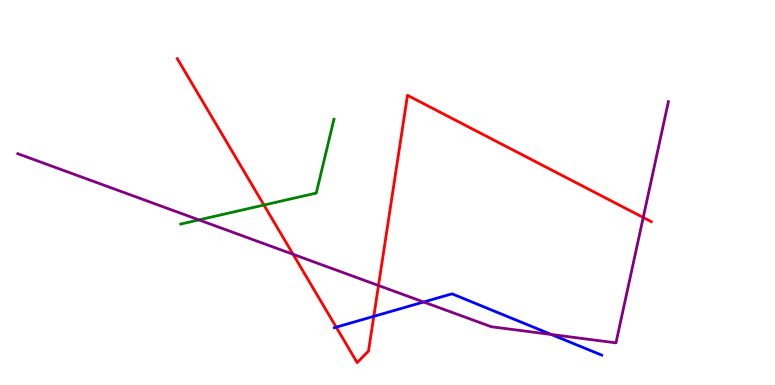[{'lines': ['blue', 'red'], 'intersections': [{'x': 4.34, 'y': 1.5}, {'x': 4.82, 'y': 1.78}]}, {'lines': ['green', 'red'], 'intersections': [{'x': 3.41, 'y': 4.67}]}, {'lines': ['purple', 'red'], 'intersections': [{'x': 3.78, 'y': 3.39}, {'x': 4.88, 'y': 2.58}, {'x': 8.3, 'y': 4.35}]}, {'lines': ['blue', 'green'], 'intersections': []}, {'lines': ['blue', 'purple'], 'intersections': [{'x': 5.47, 'y': 2.16}, {'x': 7.11, 'y': 1.31}]}, {'lines': ['green', 'purple'], 'intersections': [{'x': 2.57, 'y': 4.29}]}]